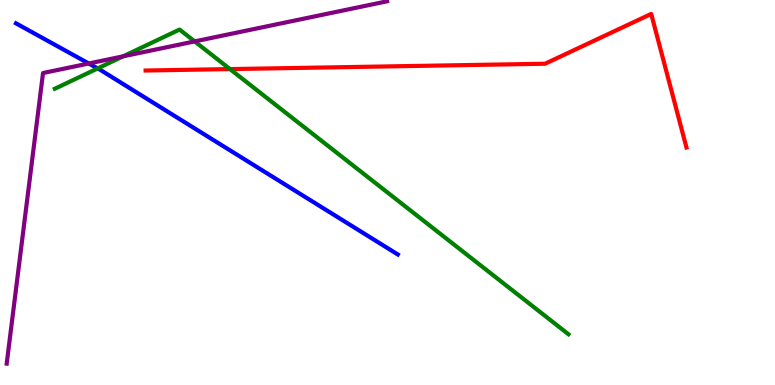[{'lines': ['blue', 'red'], 'intersections': []}, {'lines': ['green', 'red'], 'intersections': [{'x': 2.97, 'y': 8.21}]}, {'lines': ['purple', 'red'], 'intersections': []}, {'lines': ['blue', 'green'], 'intersections': [{'x': 1.26, 'y': 8.22}]}, {'lines': ['blue', 'purple'], 'intersections': [{'x': 1.15, 'y': 8.35}]}, {'lines': ['green', 'purple'], 'intersections': [{'x': 1.59, 'y': 8.54}, {'x': 2.51, 'y': 8.92}]}]